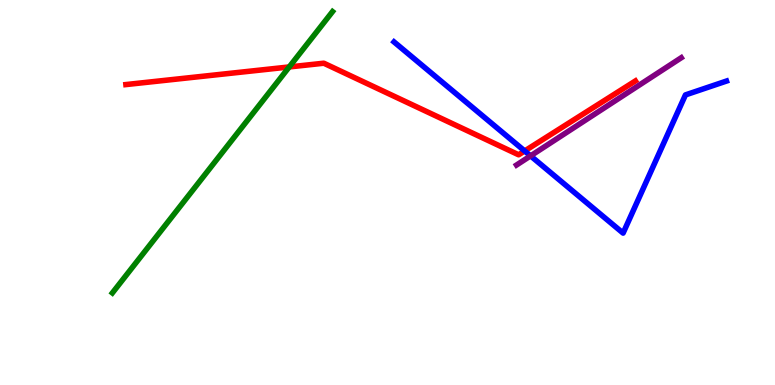[{'lines': ['blue', 'red'], 'intersections': [{'x': 6.77, 'y': 6.08}]}, {'lines': ['green', 'red'], 'intersections': [{'x': 3.73, 'y': 8.26}]}, {'lines': ['purple', 'red'], 'intersections': []}, {'lines': ['blue', 'green'], 'intersections': []}, {'lines': ['blue', 'purple'], 'intersections': [{'x': 6.85, 'y': 5.95}]}, {'lines': ['green', 'purple'], 'intersections': []}]